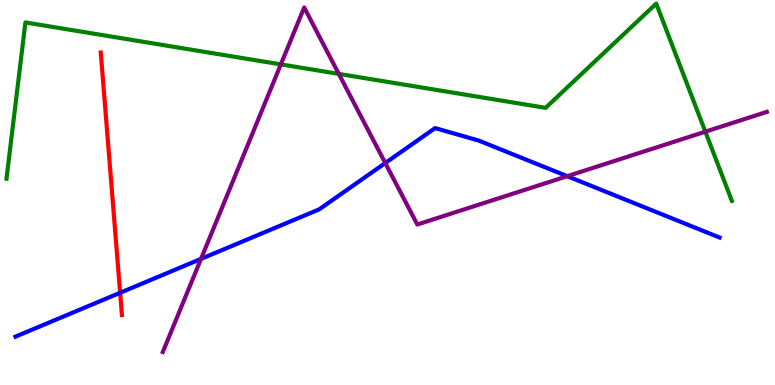[{'lines': ['blue', 'red'], 'intersections': [{'x': 1.55, 'y': 2.4}]}, {'lines': ['green', 'red'], 'intersections': []}, {'lines': ['purple', 'red'], 'intersections': []}, {'lines': ['blue', 'green'], 'intersections': []}, {'lines': ['blue', 'purple'], 'intersections': [{'x': 2.59, 'y': 3.28}, {'x': 4.97, 'y': 5.77}, {'x': 7.32, 'y': 5.42}]}, {'lines': ['green', 'purple'], 'intersections': [{'x': 3.62, 'y': 8.33}, {'x': 4.37, 'y': 8.08}, {'x': 9.1, 'y': 6.58}]}]